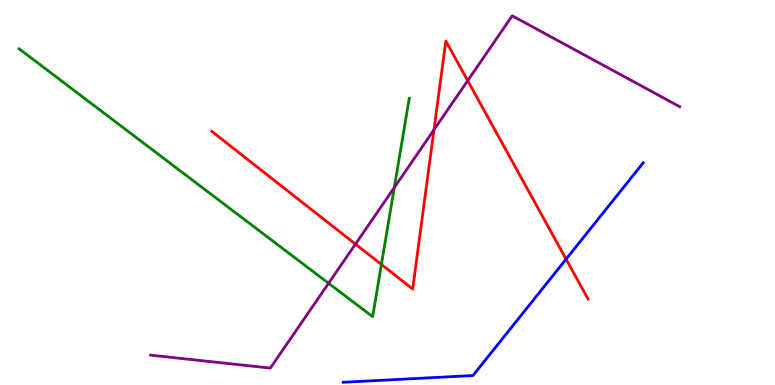[{'lines': ['blue', 'red'], 'intersections': [{'x': 7.3, 'y': 3.27}]}, {'lines': ['green', 'red'], 'intersections': [{'x': 4.92, 'y': 3.13}]}, {'lines': ['purple', 'red'], 'intersections': [{'x': 4.59, 'y': 3.66}, {'x': 5.6, 'y': 6.63}, {'x': 6.03, 'y': 7.91}]}, {'lines': ['blue', 'green'], 'intersections': []}, {'lines': ['blue', 'purple'], 'intersections': []}, {'lines': ['green', 'purple'], 'intersections': [{'x': 4.24, 'y': 2.64}, {'x': 5.09, 'y': 5.13}]}]